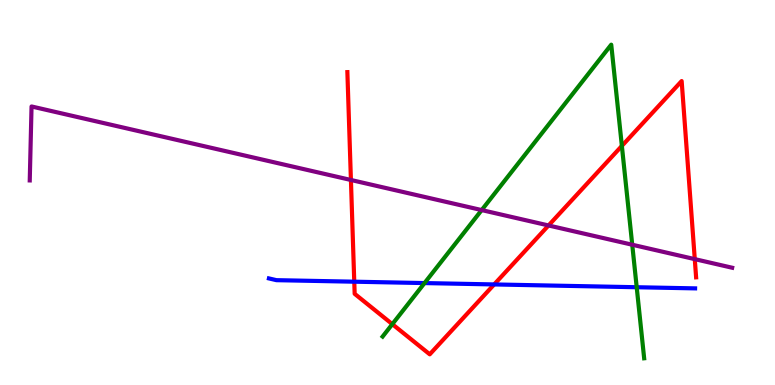[{'lines': ['blue', 'red'], 'intersections': [{'x': 4.57, 'y': 2.68}, {'x': 6.38, 'y': 2.61}]}, {'lines': ['green', 'red'], 'intersections': [{'x': 5.06, 'y': 1.58}, {'x': 8.02, 'y': 6.21}]}, {'lines': ['purple', 'red'], 'intersections': [{'x': 4.53, 'y': 5.33}, {'x': 7.08, 'y': 4.14}, {'x': 8.96, 'y': 3.27}]}, {'lines': ['blue', 'green'], 'intersections': [{'x': 5.48, 'y': 2.65}, {'x': 8.22, 'y': 2.54}]}, {'lines': ['blue', 'purple'], 'intersections': []}, {'lines': ['green', 'purple'], 'intersections': [{'x': 6.22, 'y': 4.54}, {'x': 8.16, 'y': 3.64}]}]